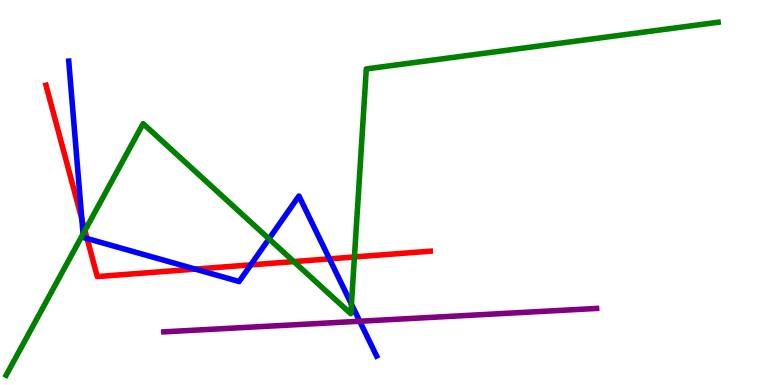[{'lines': ['blue', 'red'], 'intersections': [{'x': 1.06, 'y': 4.31}, {'x': 1.12, 'y': 3.8}, {'x': 2.52, 'y': 3.01}, {'x': 3.24, 'y': 3.12}, {'x': 4.25, 'y': 3.28}]}, {'lines': ['green', 'red'], 'intersections': [{'x': 1.1, 'y': 4.01}, {'x': 3.79, 'y': 3.21}, {'x': 4.57, 'y': 3.33}]}, {'lines': ['purple', 'red'], 'intersections': []}, {'lines': ['blue', 'green'], 'intersections': [{'x': 1.07, 'y': 3.92}, {'x': 3.47, 'y': 3.8}, {'x': 4.53, 'y': 2.1}]}, {'lines': ['blue', 'purple'], 'intersections': [{'x': 4.64, 'y': 1.66}]}, {'lines': ['green', 'purple'], 'intersections': []}]